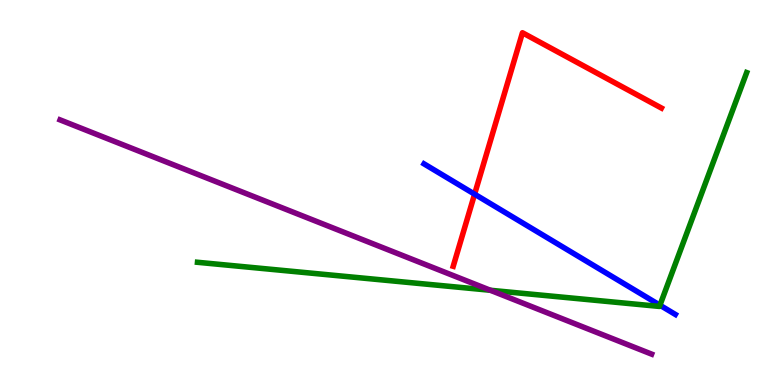[{'lines': ['blue', 'red'], 'intersections': [{'x': 6.12, 'y': 4.96}]}, {'lines': ['green', 'red'], 'intersections': []}, {'lines': ['purple', 'red'], 'intersections': []}, {'lines': ['blue', 'green'], 'intersections': [{'x': 8.52, 'y': 2.07}]}, {'lines': ['blue', 'purple'], 'intersections': []}, {'lines': ['green', 'purple'], 'intersections': [{'x': 6.33, 'y': 2.46}]}]